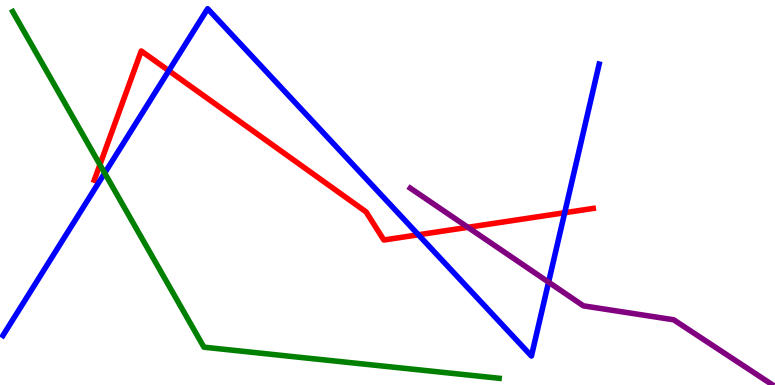[{'lines': ['blue', 'red'], 'intersections': [{'x': 2.18, 'y': 8.16}, {'x': 5.4, 'y': 3.9}, {'x': 7.29, 'y': 4.47}]}, {'lines': ['green', 'red'], 'intersections': [{'x': 1.29, 'y': 5.72}]}, {'lines': ['purple', 'red'], 'intersections': [{'x': 6.04, 'y': 4.1}]}, {'lines': ['blue', 'green'], 'intersections': [{'x': 1.35, 'y': 5.51}]}, {'lines': ['blue', 'purple'], 'intersections': [{'x': 7.08, 'y': 2.67}]}, {'lines': ['green', 'purple'], 'intersections': []}]